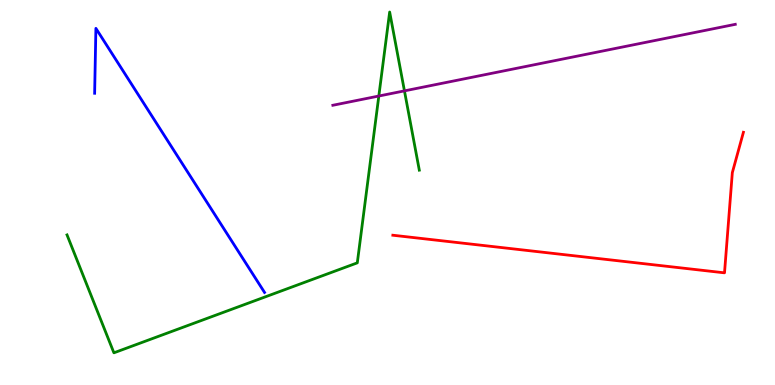[{'lines': ['blue', 'red'], 'intersections': []}, {'lines': ['green', 'red'], 'intersections': []}, {'lines': ['purple', 'red'], 'intersections': []}, {'lines': ['blue', 'green'], 'intersections': []}, {'lines': ['blue', 'purple'], 'intersections': []}, {'lines': ['green', 'purple'], 'intersections': [{'x': 4.89, 'y': 7.51}, {'x': 5.22, 'y': 7.64}]}]